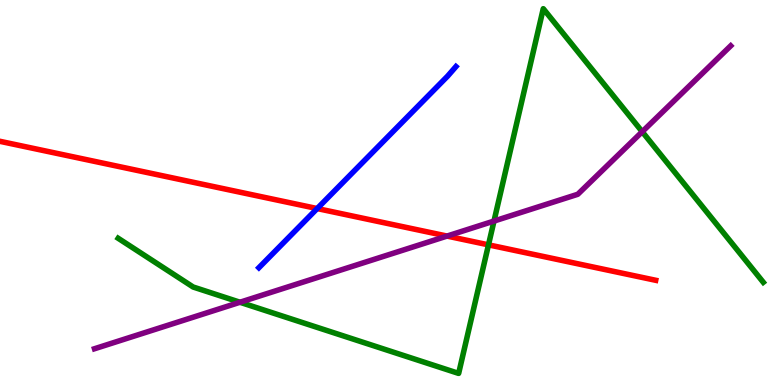[{'lines': ['blue', 'red'], 'intersections': [{'x': 4.09, 'y': 4.58}]}, {'lines': ['green', 'red'], 'intersections': [{'x': 6.3, 'y': 3.64}]}, {'lines': ['purple', 'red'], 'intersections': [{'x': 5.77, 'y': 3.87}]}, {'lines': ['blue', 'green'], 'intersections': []}, {'lines': ['blue', 'purple'], 'intersections': []}, {'lines': ['green', 'purple'], 'intersections': [{'x': 3.1, 'y': 2.15}, {'x': 6.37, 'y': 4.26}, {'x': 8.29, 'y': 6.58}]}]